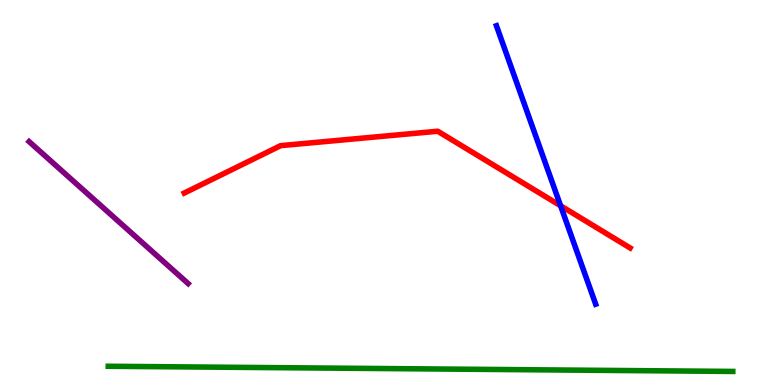[{'lines': ['blue', 'red'], 'intersections': [{'x': 7.23, 'y': 4.66}]}, {'lines': ['green', 'red'], 'intersections': []}, {'lines': ['purple', 'red'], 'intersections': []}, {'lines': ['blue', 'green'], 'intersections': []}, {'lines': ['blue', 'purple'], 'intersections': []}, {'lines': ['green', 'purple'], 'intersections': []}]